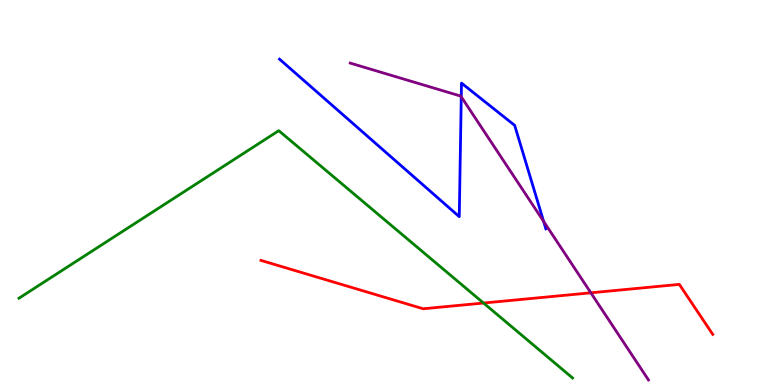[{'lines': ['blue', 'red'], 'intersections': []}, {'lines': ['green', 'red'], 'intersections': [{'x': 6.24, 'y': 2.13}]}, {'lines': ['purple', 'red'], 'intersections': [{'x': 7.62, 'y': 2.39}]}, {'lines': ['blue', 'green'], 'intersections': []}, {'lines': ['blue', 'purple'], 'intersections': [{'x': 5.95, 'y': 7.49}, {'x': 7.01, 'y': 4.25}]}, {'lines': ['green', 'purple'], 'intersections': []}]